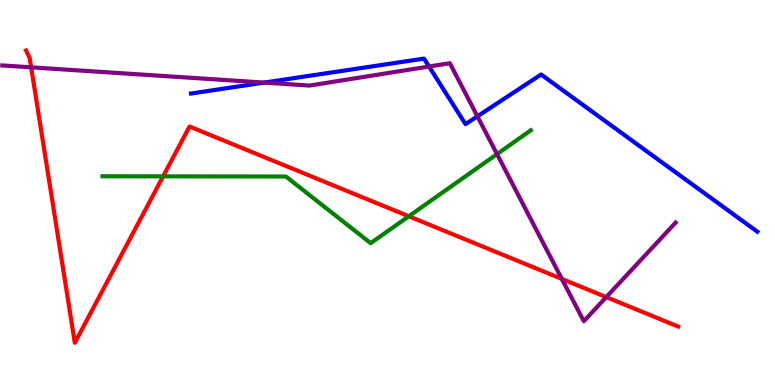[{'lines': ['blue', 'red'], 'intersections': []}, {'lines': ['green', 'red'], 'intersections': [{'x': 2.1, 'y': 5.42}, {'x': 5.27, 'y': 4.38}]}, {'lines': ['purple', 'red'], 'intersections': [{'x': 0.402, 'y': 8.25}, {'x': 7.25, 'y': 2.75}, {'x': 7.82, 'y': 2.28}]}, {'lines': ['blue', 'green'], 'intersections': []}, {'lines': ['blue', 'purple'], 'intersections': [{'x': 3.41, 'y': 7.85}, {'x': 5.54, 'y': 8.27}, {'x': 6.16, 'y': 6.98}]}, {'lines': ['green', 'purple'], 'intersections': [{'x': 6.41, 'y': 6.0}]}]